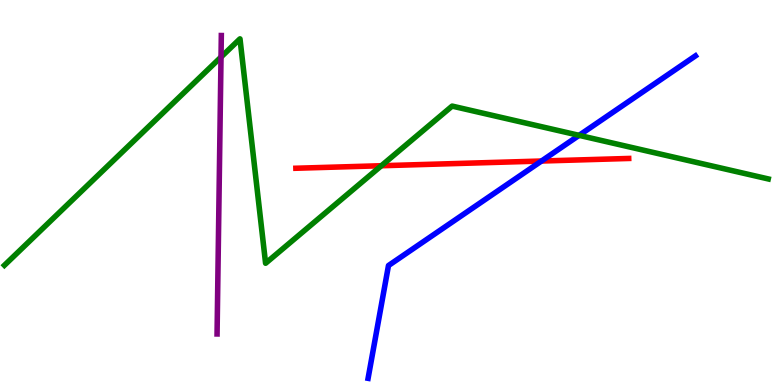[{'lines': ['blue', 'red'], 'intersections': [{'x': 6.99, 'y': 5.82}]}, {'lines': ['green', 'red'], 'intersections': [{'x': 4.92, 'y': 5.7}]}, {'lines': ['purple', 'red'], 'intersections': []}, {'lines': ['blue', 'green'], 'intersections': [{'x': 7.47, 'y': 6.48}]}, {'lines': ['blue', 'purple'], 'intersections': []}, {'lines': ['green', 'purple'], 'intersections': [{'x': 2.85, 'y': 8.52}]}]